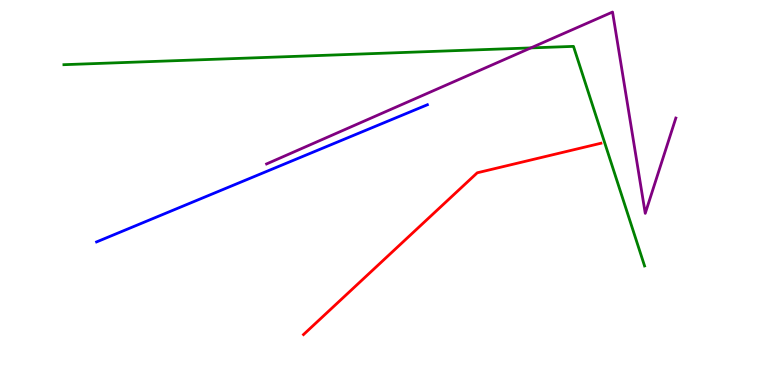[{'lines': ['blue', 'red'], 'intersections': []}, {'lines': ['green', 'red'], 'intersections': []}, {'lines': ['purple', 'red'], 'intersections': []}, {'lines': ['blue', 'green'], 'intersections': []}, {'lines': ['blue', 'purple'], 'intersections': []}, {'lines': ['green', 'purple'], 'intersections': [{'x': 6.85, 'y': 8.76}]}]